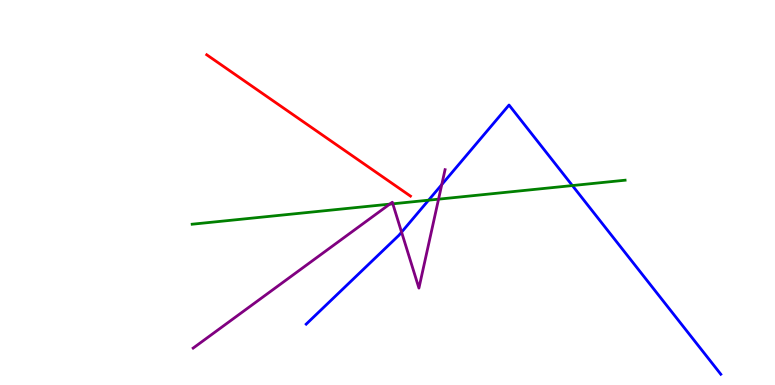[{'lines': ['blue', 'red'], 'intersections': []}, {'lines': ['green', 'red'], 'intersections': []}, {'lines': ['purple', 'red'], 'intersections': []}, {'lines': ['blue', 'green'], 'intersections': [{'x': 5.53, 'y': 4.8}, {'x': 7.39, 'y': 5.18}]}, {'lines': ['blue', 'purple'], 'intersections': [{'x': 5.18, 'y': 3.97}, {'x': 5.7, 'y': 5.21}]}, {'lines': ['green', 'purple'], 'intersections': [{'x': 5.03, 'y': 4.7}, {'x': 5.07, 'y': 4.71}, {'x': 5.66, 'y': 4.83}]}]